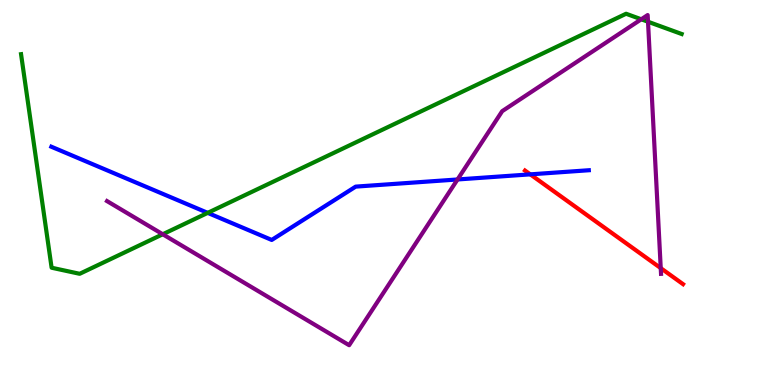[{'lines': ['blue', 'red'], 'intersections': [{'x': 6.84, 'y': 5.47}]}, {'lines': ['green', 'red'], 'intersections': []}, {'lines': ['purple', 'red'], 'intersections': [{'x': 8.53, 'y': 3.04}]}, {'lines': ['blue', 'green'], 'intersections': [{'x': 2.68, 'y': 4.47}]}, {'lines': ['blue', 'purple'], 'intersections': [{'x': 5.9, 'y': 5.34}]}, {'lines': ['green', 'purple'], 'intersections': [{'x': 2.1, 'y': 3.92}, {'x': 8.27, 'y': 9.5}, {'x': 8.36, 'y': 9.44}]}]